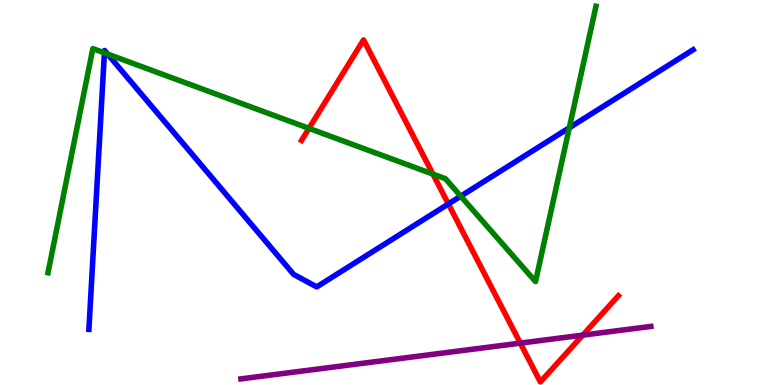[{'lines': ['blue', 'red'], 'intersections': [{'x': 5.79, 'y': 4.7}]}, {'lines': ['green', 'red'], 'intersections': [{'x': 3.99, 'y': 6.67}, {'x': 5.59, 'y': 5.48}]}, {'lines': ['purple', 'red'], 'intersections': [{'x': 6.71, 'y': 1.09}, {'x': 7.52, 'y': 1.3}]}, {'lines': ['blue', 'green'], 'intersections': [{'x': 1.35, 'y': 8.63}, {'x': 1.39, 'y': 8.6}, {'x': 5.94, 'y': 4.9}, {'x': 7.35, 'y': 6.68}]}, {'lines': ['blue', 'purple'], 'intersections': []}, {'lines': ['green', 'purple'], 'intersections': []}]